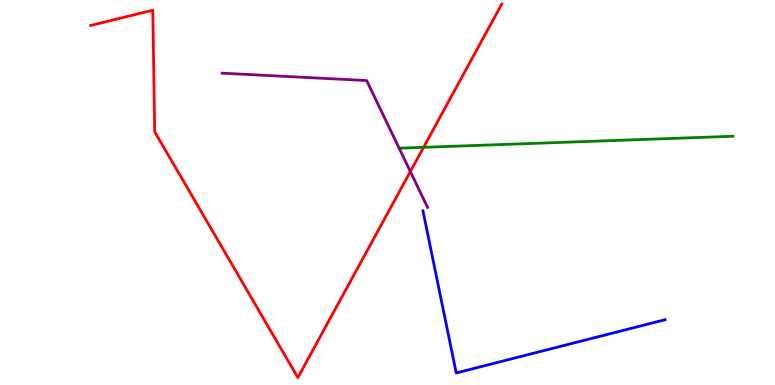[{'lines': ['blue', 'red'], 'intersections': []}, {'lines': ['green', 'red'], 'intersections': [{'x': 5.47, 'y': 6.17}]}, {'lines': ['purple', 'red'], 'intersections': [{'x': 5.29, 'y': 5.54}]}, {'lines': ['blue', 'green'], 'intersections': []}, {'lines': ['blue', 'purple'], 'intersections': []}, {'lines': ['green', 'purple'], 'intersections': []}]